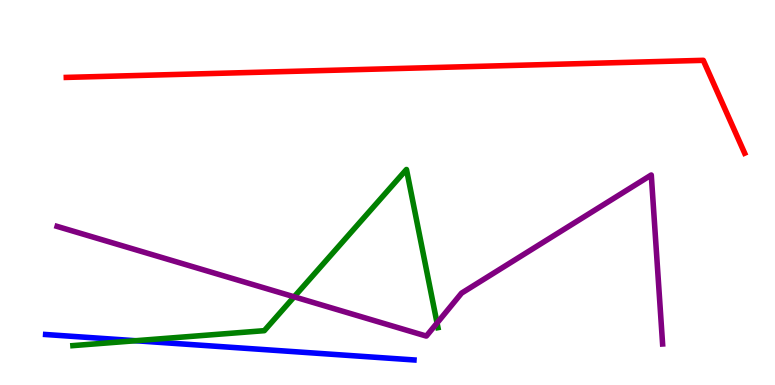[{'lines': ['blue', 'red'], 'intersections': []}, {'lines': ['green', 'red'], 'intersections': []}, {'lines': ['purple', 'red'], 'intersections': []}, {'lines': ['blue', 'green'], 'intersections': [{'x': 1.75, 'y': 1.15}]}, {'lines': ['blue', 'purple'], 'intersections': []}, {'lines': ['green', 'purple'], 'intersections': [{'x': 3.8, 'y': 2.29}, {'x': 5.64, 'y': 1.61}]}]